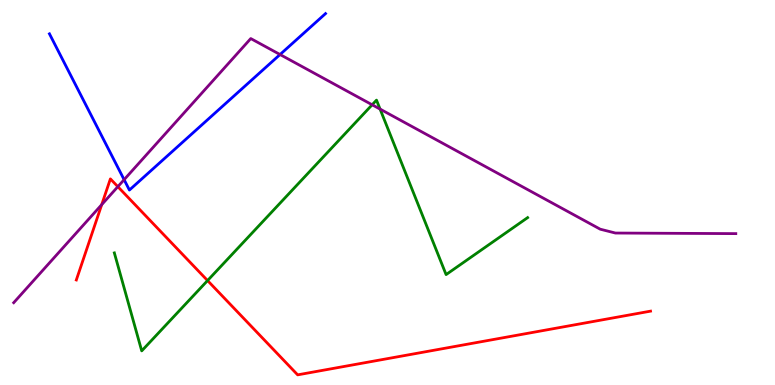[{'lines': ['blue', 'red'], 'intersections': []}, {'lines': ['green', 'red'], 'intersections': [{'x': 2.68, 'y': 2.71}]}, {'lines': ['purple', 'red'], 'intersections': [{'x': 1.31, 'y': 4.68}, {'x': 1.52, 'y': 5.15}]}, {'lines': ['blue', 'green'], 'intersections': []}, {'lines': ['blue', 'purple'], 'intersections': [{'x': 1.6, 'y': 5.33}, {'x': 3.61, 'y': 8.58}]}, {'lines': ['green', 'purple'], 'intersections': [{'x': 4.8, 'y': 7.28}, {'x': 4.9, 'y': 7.17}]}]